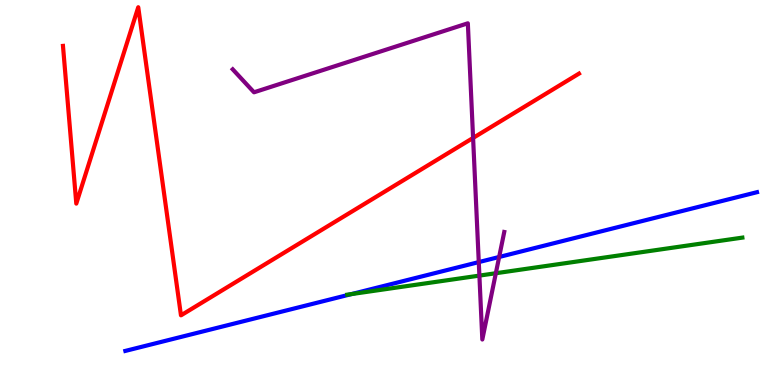[{'lines': ['blue', 'red'], 'intersections': []}, {'lines': ['green', 'red'], 'intersections': []}, {'lines': ['purple', 'red'], 'intersections': [{'x': 6.1, 'y': 6.42}]}, {'lines': ['blue', 'green'], 'intersections': [{'x': 4.54, 'y': 2.36}]}, {'lines': ['blue', 'purple'], 'intersections': [{'x': 6.18, 'y': 3.19}, {'x': 6.44, 'y': 3.33}]}, {'lines': ['green', 'purple'], 'intersections': [{'x': 6.19, 'y': 2.84}, {'x': 6.4, 'y': 2.9}]}]